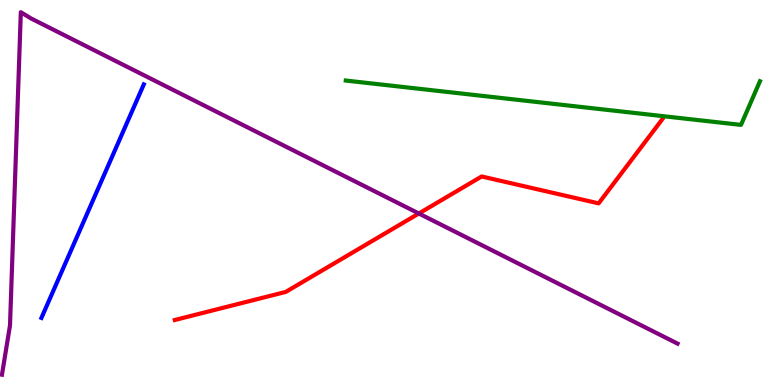[{'lines': ['blue', 'red'], 'intersections': []}, {'lines': ['green', 'red'], 'intersections': []}, {'lines': ['purple', 'red'], 'intersections': [{'x': 5.4, 'y': 4.45}]}, {'lines': ['blue', 'green'], 'intersections': []}, {'lines': ['blue', 'purple'], 'intersections': []}, {'lines': ['green', 'purple'], 'intersections': []}]